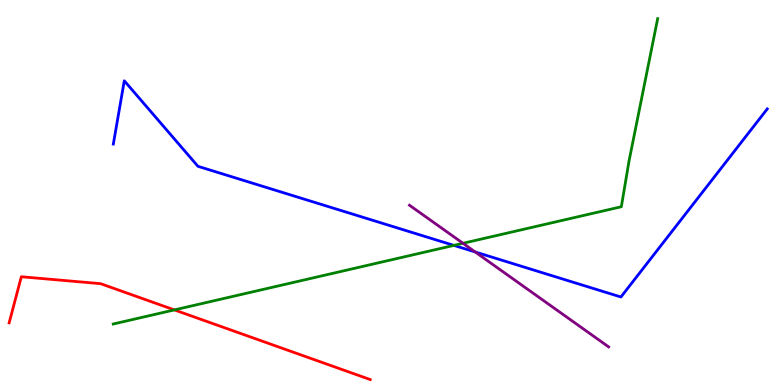[{'lines': ['blue', 'red'], 'intersections': []}, {'lines': ['green', 'red'], 'intersections': [{'x': 2.25, 'y': 1.95}]}, {'lines': ['purple', 'red'], 'intersections': []}, {'lines': ['blue', 'green'], 'intersections': [{'x': 5.86, 'y': 3.63}]}, {'lines': ['blue', 'purple'], 'intersections': [{'x': 6.13, 'y': 3.46}]}, {'lines': ['green', 'purple'], 'intersections': [{'x': 5.97, 'y': 3.68}]}]